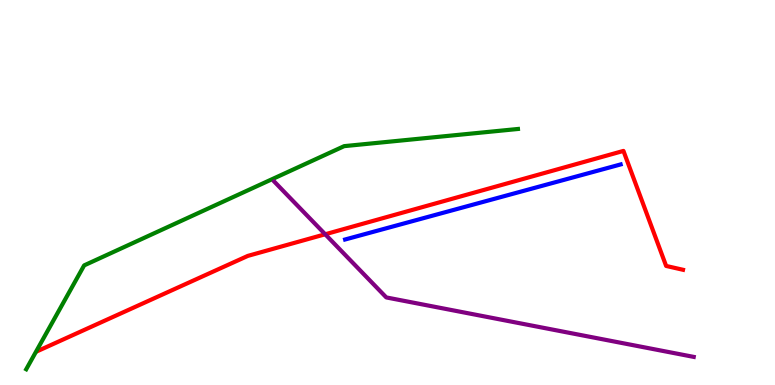[{'lines': ['blue', 'red'], 'intersections': []}, {'lines': ['green', 'red'], 'intersections': []}, {'lines': ['purple', 'red'], 'intersections': [{'x': 4.2, 'y': 3.92}]}, {'lines': ['blue', 'green'], 'intersections': []}, {'lines': ['blue', 'purple'], 'intersections': []}, {'lines': ['green', 'purple'], 'intersections': []}]